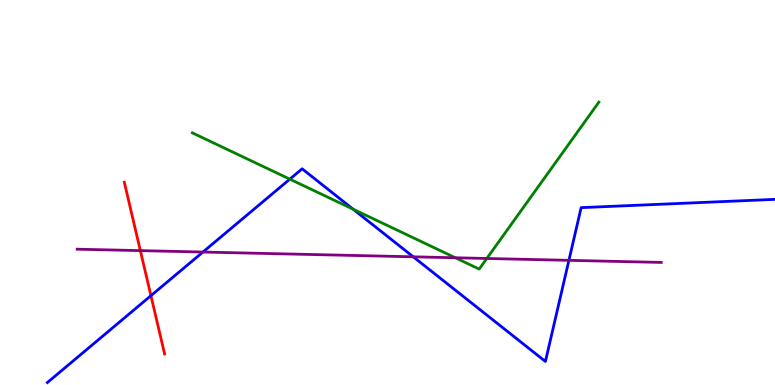[{'lines': ['blue', 'red'], 'intersections': [{'x': 1.95, 'y': 2.32}]}, {'lines': ['green', 'red'], 'intersections': []}, {'lines': ['purple', 'red'], 'intersections': [{'x': 1.81, 'y': 3.49}]}, {'lines': ['blue', 'green'], 'intersections': [{'x': 3.74, 'y': 5.35}, {'x': 4.56, 'y': 4.57}]}, {'lines': ['blue', 'purple'], 'intersections': [{'x': 2.62, 'y': 3.45}, {'x': 5.33, 'y': 3.33}, {'x': 7.34, 'y': 3.24}]}, {'lines': ['green', 'purple'], 'intersections': [{'x': 5.88, 'y': 3.3}, {'x': 6.28, 'y': 3.29}]}]